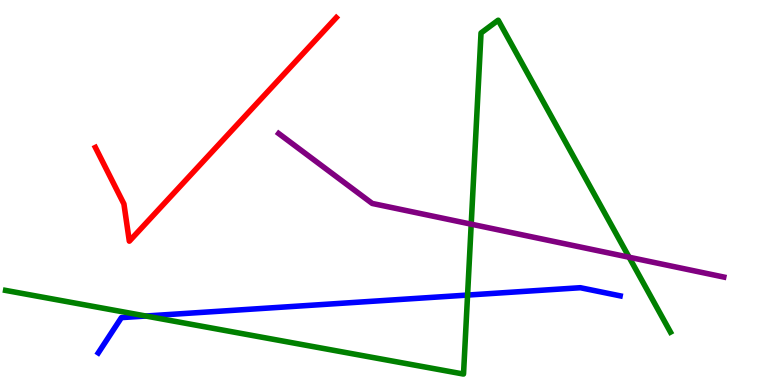[{'lines': ['blue', 'red'], 'intersections': []}, {'lines': ['green', 'red'], 'intersections': []}, {'lines': ['purple', 'red'], 'intersections': []}, {'lines': ['blue', 'green'], 'intersections': [{'x': 1.88, 'y': 1.79}, {'x': 6.03, 'y': 2.34}]}, {'lines': ['blue', 'purple'], 'intersections': []}, {'lines': ['green', 'purple'], 'intersections': [{'x': 6.08, 'y': 4.18}, {'x': 8.12, 'y': 3.32}]}]